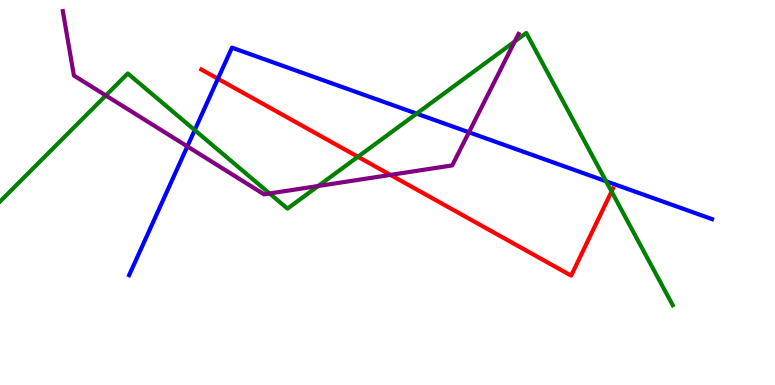[{'lines': ['blue', 'red'], 'intersections': [{'x': 2.81, 'y': 7.95}]}, {'lines': ['green', 'red'], 'intersections': [{'x': 4.62, 'y': 5.93}, {'x': 7.89, 'y': 5.03}]}, {'lines': ['purple', 'red'], 'intersections': [{'x': 5.04, 'y': 5.46}]}, {'lines': ['blue', 'green'], 'intersections': [{'x': 2.51, 'y': 6.62}, {'x': 5.38, 'y': 7.05}, {'x': 7.82, 'y': 5.29}]}, {'lines': ['blue', 'purple'], 'intersections': [{'x': 2.42, 'y': 6.2}, {'x': 6.05, 'y': 6.56}]}, {'lines': ['green', 'purple'], 'intersections': [{'x': 1.37, 'y': 7.52}, {'x': 3.48, 'y': 4.97}, {'x': 4.11, 'y': 5.17}, {'x': 6.64, 'y': 8.92}]}]